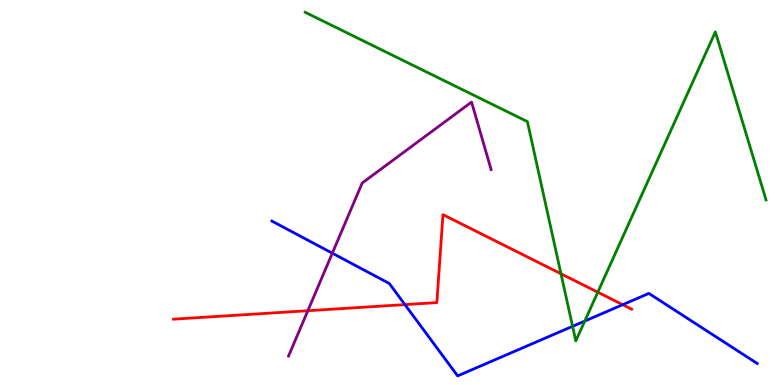[{'lines': ['blue', 'red'], 'intersections': [{'x': 5.22, 'y': 2.09}, {'x': 8.03, 'y': 2.09}]}, {'lines': ['green', 'red'], 'intersections': [{'x': 7.24, 'y': 2.89}, {'x': 7.71, 'y': 2.41}]}, {'lines': ['purple', 'red'], 'intersections': [{'x': 3.97, 'y': 1.93}]}, {'lines': ['blue', 'green'], 'intersections': [{'x': 7.39, 'y': 1.52}, {'x': 7.55, 'y': 1.66}]}, {'lines': ['blue', 'purple'], 'intersections': [{'x': 4.29, 'y': 3.42}]}, {'lines': ['green', 'purple'], 'intersections': []}]